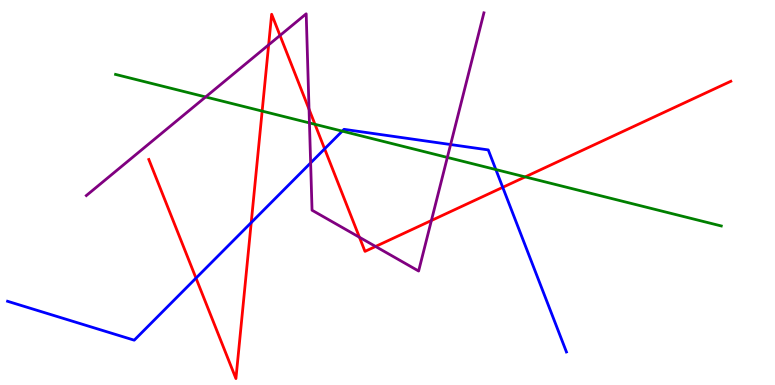[{'lines': ['blue', 'red'], 'intersections': [{'x': 2.53, 'y': 2.78}, {'x': 3.24, 'y': 4.22}, {'x': 4.19, 'y': 6.13}, {'x': 6.49, 'y': 5.13}]}, {'lines': ['green', 'red'], 'intersections': [{'x': 3.38, 'y': 7.11}, {'x': 4.06, 'y': 6.77}, {'x': 6.78, 'y': 5.41}]}, {'lines': ['purple', 'red'], 'intersections': [{'x': 3.47, 'y': 8.84}, {'x': 3.61, 'y': 9.08}, {'x': 3.99, 'y': 7.16}, {'x': 4.64, 'y': 3.84}, {'x': 4.85, 'y': 3.6}, {'x': 5.57, 'y': 4.27}]}, {'lines': ['blue', 'green'], 'intersections': [{'x': 4.42, 'y': 6.59}, {'x': 6.4, 'y': 5.6}]}, {'lines': ['blue', 'purple'], 'intersections': [{'x': 4.01, 'y': 5.77}, {'x': 5.81, 'y': 6.25}]}, {'lines': ['green', 'purple'], 'intersections': [{'x': 2.65, 'y': 7.48}, {'x': 3.99, 'y': 6.81}, {'x': 5.77, 'y': 5.91}]}]